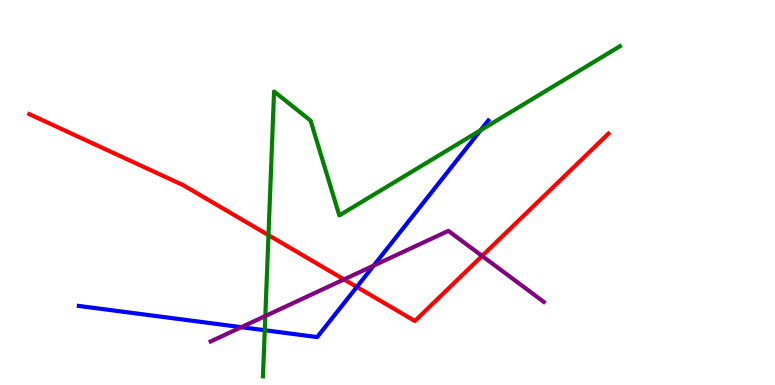[{'lines': ['blue', 'red'], 'intersections': [{'x': 4.6, 'y': 2.55}]}, {'lines': ['green', 'red'], 'intersections': [{'x': 3.46, 'y': 3.89}]}, {'lines': ['purple', 'red'], 'intersections': [{'x': 4.44, 'y': 2.74}, {'x': 6.22, 'y': 3.35}]}, {'lines': ['blue', 'green'], 'intersections': [{'x': 3.42, 'y': 1.42}, {'x': 6.2, 'y': 6.62}]}, {'lines': ['blue', 'purple'], 'intersections': [{'x': 3.11, 'y': 1.5}, {'x': 4.82, 'y': 3.1}]}, {'lines': ['green', 'purple'], 'intersections': [{'x': 3.42, 'y': 1.79}]}]